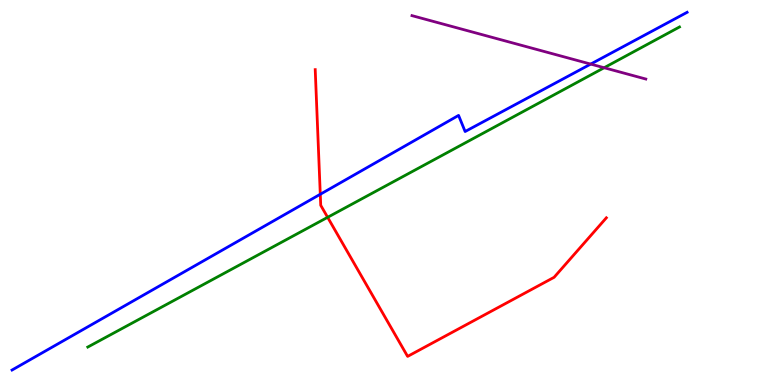[{'lines': ['blue', 'red'], 'intersections': [{'x': 4.13, 'y': 4.95}]}, {'lines': ['green', 'red'], 'intersections': [{'x': 4.23, 'y': 4.36}]}, {'lines': ['purple', 'red'], 'intersections': []}, {'lines': ['blue', 'green'], 'intersections': []}, {'lines': ['blue', 'purple'], 'intersections': [{'x': 7.62, 'y': 8.34}]}, {'lines': ['green', 'purple'], 'intersections': [{'x': 7.8, 'y': 8.24}]}]